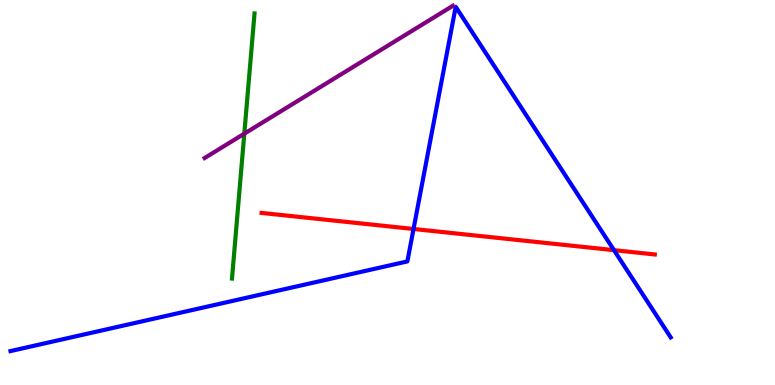[{'lines': ['blue', 'red'], 'intersections': [{'x': 5.34, 'y': 4.05}, {'x': 7.92, 'y': 3.5}]}, {'lines': ['green', 'red'], 'intersections': []}, {'lines': ['purple', 'red'], 'intersections': []}, {'lines': ['blue', 'green'], 'intersections': []}, {'lines': ['blue', 'purple'], 'intersections': []}, {'lines': ['green', 'purple'], 'intersections': [{'x': 3.15, 'y': 6.53}]}]